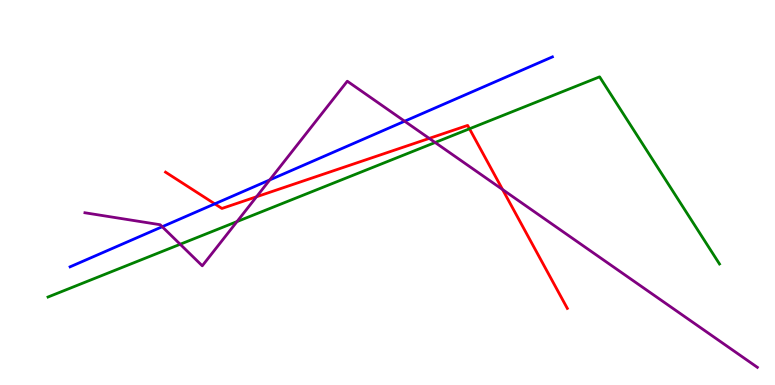[{'lines': ['blue', 'red'], 'intersections': [{'x': 2.77, 'y': 4.71}]}, {'lines': ['green', 'red'], 'intersections': [{'x': 6.06, 'y': 6.65}]}, {'lines': ['purple', 'red'], 'intersections': [{'x': 3.31, 'y': 4.89}, {'x': 5.54, 'y': 6.41}, {'x': 6.49, 'y': 5.08}]}, {'lines': ['blue', 'green'], 'intersections': []}, {'lines': ['blue', 'purple'], 'intersections': [{'x': 2.09, 'y': 4.11}, {'x': 3.48, 'y': 5.33}, {'x': 5.22, 'y': 6.85}]}, {'lines': ['green', 'purple'], 'intersections': [{'x': 2.32, 'y': 3.66}, {'x': 3.06, 'y': 4.24}, {'x': 5.61, 'y': 6.3}]}]